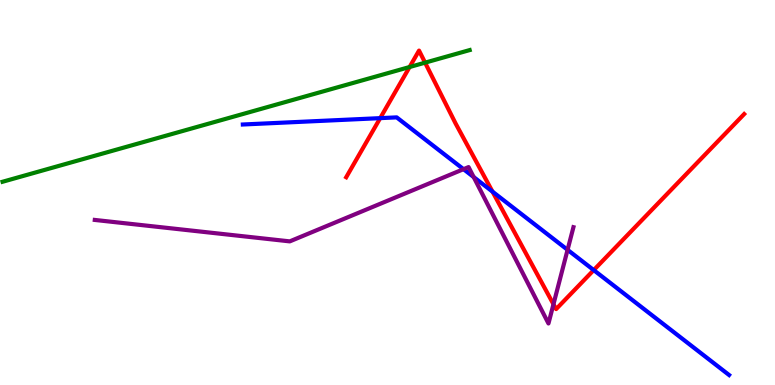[{'lines': ['blue', 'red'], 'intersections': [{'x': 4.91, 'y': 6.93}, {'x': 6.35, 'y': 5.02}, {'x': 7.66, 'y': 2.98}]}, {'lines': ['green', 'red'], 'intersections': [{'x': 5.29, 'y': 8.26}, {'x': 5.48, 'y': 8.37}]}, {'lines': ['purple', 'red'], 'intersections': [{'x': 7.14, 'y': 2.1}]}, {'lines': ['blue', 'green'], 'intersections': []}, {'lines': ['blue', 'purple'], 'intersections': [{'x': 5.98, 'y': 5.61}, {'x': 6.11, 'y': 5.4}, {'x': 7.32, 'y': 3.51}]}, {'lines': ['green', 'purple'], 'intersections': []}]